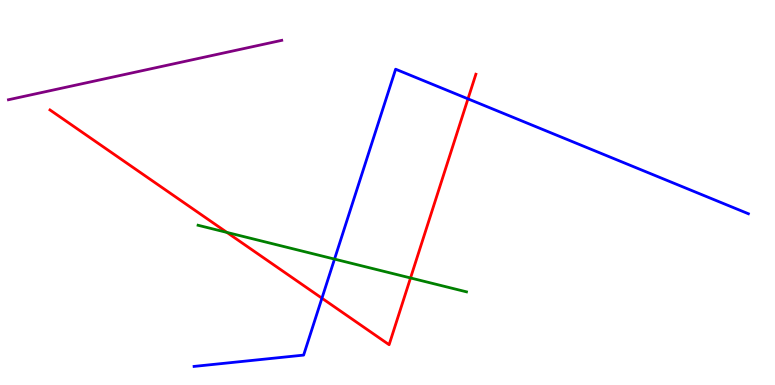[{'lines': ['blue', 'red'], 'intersections': [{'x': 4.15, 'y': 2.25}, {'x': 6.04, 'y': 7.43}]}, {'lines': ['green', 'red'], 'intersections': [{'x': 2.93, 'y': 3.96}, {'x': 5.3, 'y': 2.78}]}, {'lines': ['purple', 'red'], 'intersections': []}, {'lines': ['blue', 'green'], 'intersections': [{'x': 4.32, 'y': 3.27}]}, {'lines': ['blue', 'purple'], 'intersections': []}, {'lines': ['green', 'purple'], 'intersections': []}]